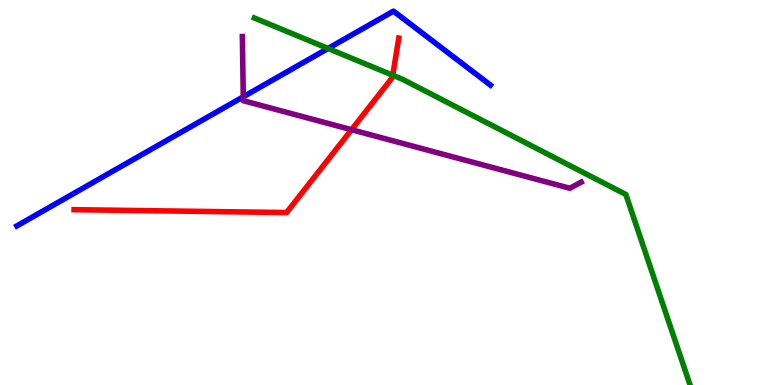[{'lines': ['blue', 'red'], 'intersections': []}, {'lines': ['green', 'red'], 'intersections': [{'x': 5.07, 'y': 8.05}]}, {'lines': ['purple', 'red'], 'intersections': [{'x': 4.54, 'y': 6.63}]}, {'lines': ['blue', 'green'], 'intersections': [{'x': 4.23, 'y': 8.74}]}, {'lines': ['blue', 'purple'], 'intersections': [{'x': 3.14, 'y': 7.49}]}, {'lines': ['green', 'purple'], 'intersections': []}]